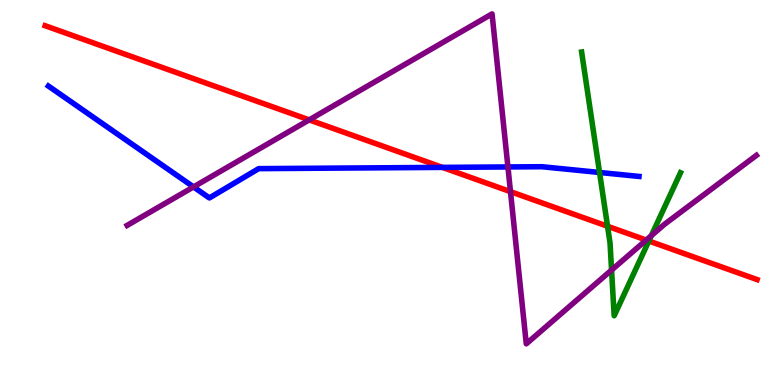[{'lines': ['blue', 'red'], 'intersections': [{'x': 5.71, 'y': 5.65}]}, {'lines': ['green', 'red'], 'intersections': [{'x': 7.84, 'y': 4.12}, {'x': 8.37, 'y': 3.74}]}, {'lines': ['purple', 'red'], 'intersections': [{'x': 3.99, 'y': 6.89}, {'x': 6.59, 'y': 5.02}, {'x': 8.34, 'y': 3.76}]}, {'lines': ['blue', 'green'], 'intersections': [{'x': 7.74, 'y': 5.52}]}, {'lines': ['blue', 'purple'], 'intersections': [{'x': 2.5, 'y': 5.14}, {'x': 6.55, 'y': 5.66}]}, {'lines': ['green', 'purple'], 'intersections': [{'x': 7.89, 'y': 2.99}, {'x': 8.4, 'y': 3.88}]}]